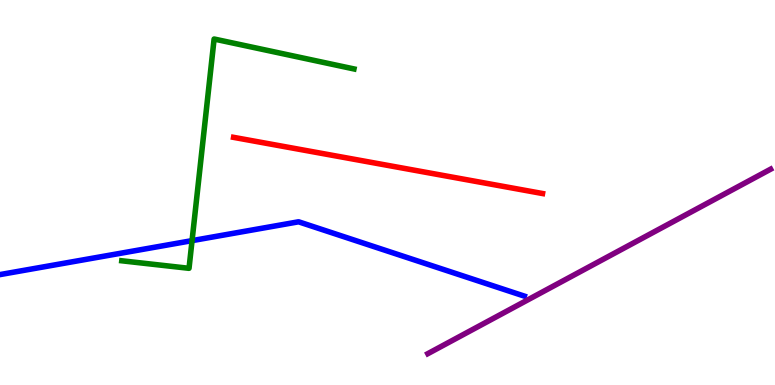[{'lines': ['blue', 'red'], 'intersections': []}, {'lines': ['green', 'red'], 'intersections': []}, {'lines': ['purple', 'red'], 'intersections': []}, {'lines': ['blue', 'green'], 'intersections': [{'x': 2.48, 'y': 3.75}]}, {'lines': ['blue', 'purple'], 'intersections': []}, {'lines': ['green', 'purple'], 'intersections': []}]